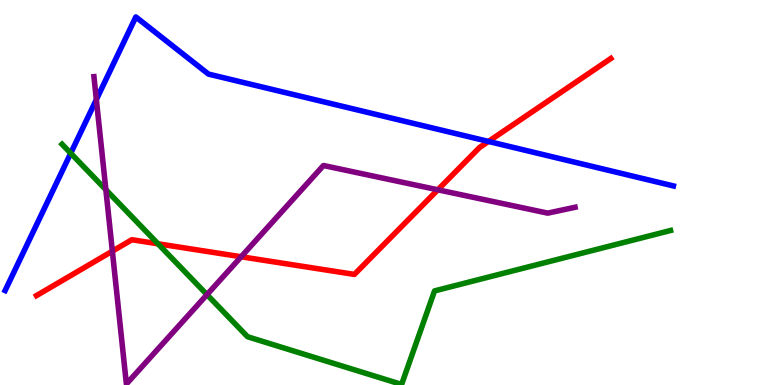[{'lines': ['blue', 'red'], 'intersections': [{'x': 6.3, 'y': 6.33}]}, {'lines': ['green', 'red'], 'intersections': [{'x': 2.04, 'y': 3.67}]}, {'lines': ['purple', 'red'], 'intersections': [{'x': 1.45, 'y': 3.48}, {'x': 3.11, 'y': 3.33}, {'x': 5.65, 'y': 5.07}]}, {'lines': ['blue', 'green'], 'intersections': [{'x': 0.913, 'y': 6.02}]}, {'lines': ['blue', 'purple'], 'intersections': [{'x': 1.24, 'y': 7.41}]}, {'lines': ['green', 'purple'], 'intersections': [{'x': 1.37, 'y': 5.07}, {'x': 2.67, 'y': 2.35}]}]